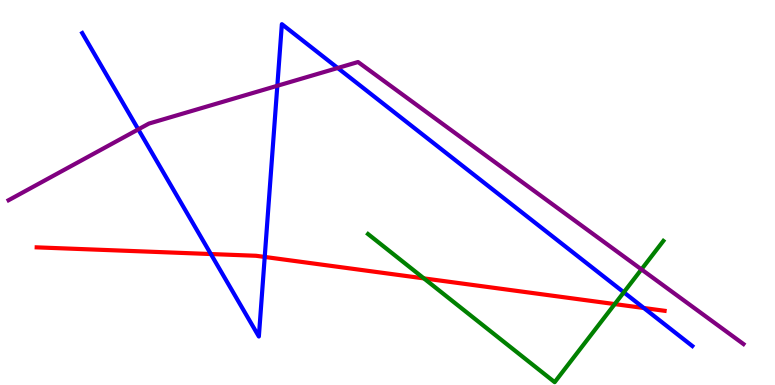[{'lines': ['blue', 'red'], 'intersections': [{'x': 2.72, 'y': 3.4}, {'x': 3.42, 'y': 3.33}, {'x': 8.31, 'y': 2.0}]}, {'lines': ['green', 'red'], 'intersections': [{'x': 5.47, 'y': 2.77}, {'x': 7.93, 'y': 2.1}]}, {'lines': ['purple', 'red'], 'intersections': []}, {'lines': ['blue', 'green'], 'intersections': [{'x': 8.05, 'y': 2.41}]}, {'lines': ['blue', 'purple'], 'intersections': [{'x': 1.78, 'y': 6.64}, {'x': 3.58, 'y': 7.77}, {'x': 4.36, 'y': 8.23}]}, {'lines': ['green', 'purple'], 'intersections': [{'x': 8.28, 'y': 3.0}]}]